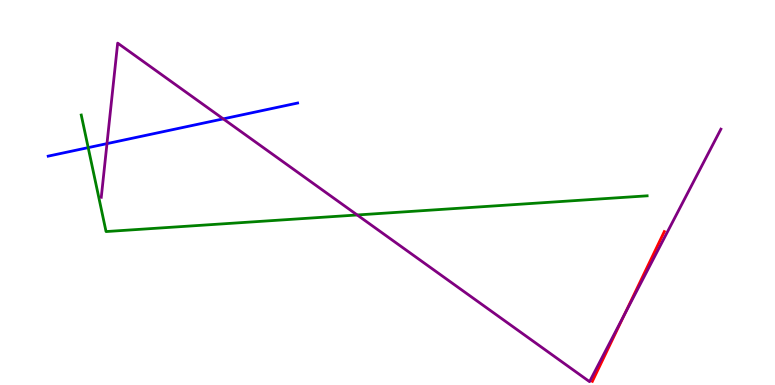[{'lines': ['blue', 'red'], 'intersections': []}, {'lines': ['green', 'red'], 'intersections': []}, {'lines': ['purple', 'red'], 'intersections': [{'x': 8.06, 'y': 1.83}]}, {'lines': ['blue', 'green'], 'intersections': [{'x': 1.14, 'y': 6.17}]}, {'lines': ['blue', 'purple'], 'intersections': [{'x': 1.38, 'y': 6.27}, {'x': 2.88, 'y': 6.91}]}, {'lines': ['green', 'purple'], 'intersections': [{'x': 4.61, 'y': 4.42}]}]